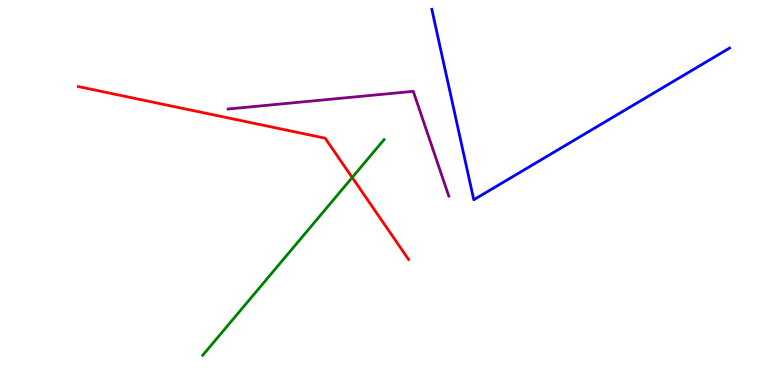[{'lines': ['blue', 'red'], 'intersections': []}, {'lines': ['green', 'red'], 'intersections': [{'x': 4.54, 'y': 5.39}]}, {'lines': ['purple', 'red'], 'intersections': []}, {'lines': ['blue', 'green'], 'intersections': []}, {'lines': ['blue', 'purple'], 'intersections': []}, {'lines': ['green', 'purple'], 'intersections': []}]